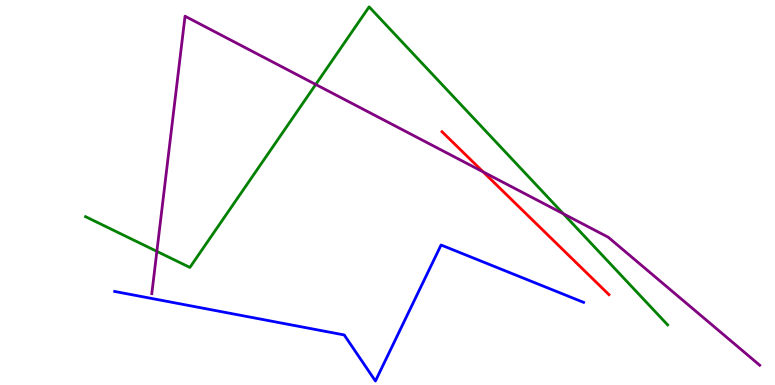[{'lines': ['blue', 'red'], 'intersections': []}, {'lines': ['green', 'red'], 'intersections': []}, {'lines': ['purple', 'red'], 'intersections': [{'x': 6.23, 'y': 5.53}]}, {'lines': ['blue', 'green'], 'intersections': []}, {'lines': ['blue', 'purple'], 'intersections': []}, {'lines': ['green', 'purple'], 'intersections': [{'x': 2.02, 'y': 3.47}, {'x': 4.07, 'y': 7.81}, {'x': 7.27, 'y': 4.45}]}]